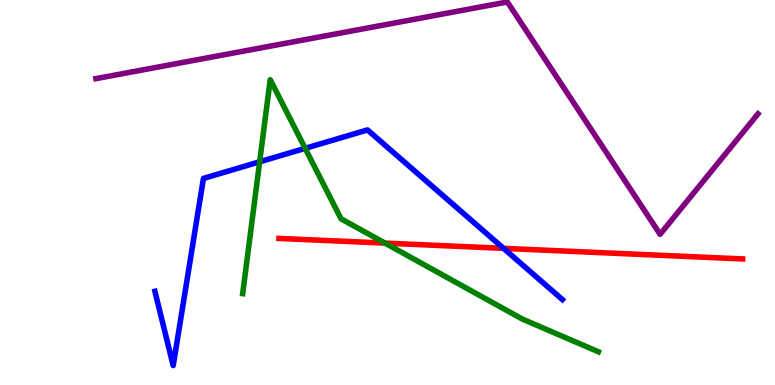[{'lines': ['blue', 'red'], 'intersections': [{'x': 6.5, 'y': 3.55}]}, {'lines': ['green', 'red'], 'intersections': [{'x': 4.97, 'y': 3.69}]}, {'lines': ['purple', 'red'], 'intersections': []}, {'lines': ['blue', 'green'], 'intersections': [{'x': 3.35, 'y': 5.8}, {'x': 3.94, 'y': 6.15}]}, {'lines': ['blue', 'purple'], 'intersections': []}, {'lines': ['green', 'purple'], 'intersections': []}]